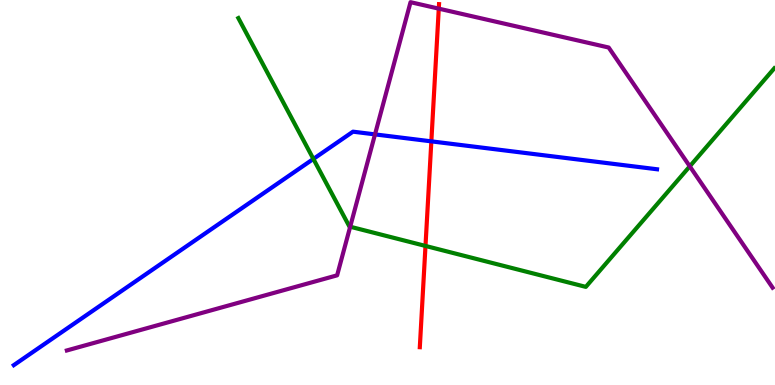[{'lines': ['blue', 'red'], 'intersections': [{'x': 5.57, 'y': 6.33}]}, {'lines': ['green', 'red'], 'intersections': [{'x': 5.49, 'y': 3.61}]}, {'lines': ['purple', 'red'], 'intersections': [{'x': 5.66, 'y': 9.78}]}, {'lines': ['blue', 'green'], 'intersections': [{'x': 4.04, 'y': 5.87}]}, {'lines': ['blue', 'purple'], 'intersections': [{'x': 4.84, 'y': 6.51}]}, {'lines': ['green', 'purple'], 'intersections': [{'x': 4.52, 'y': 4.11}, {'x': 8.9, 'y': 5.68}]}]